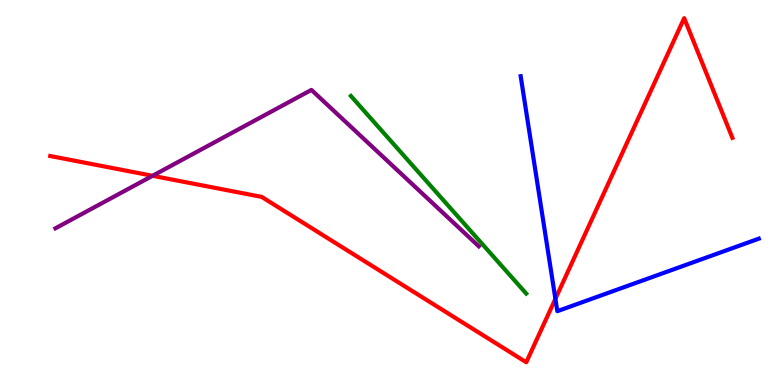[{'lines': ['blue', 'red'], 'intersections': [{'x': 7.17, 'y': 2.24}]}, {'lines': ['green', 'red'], 'intersections': []}, {'lines': ['purple', 'red'], 'intersections': [{'x': 1.97, 'y': 5.43}]}, {'lines': ['blue', 'green'], 'intersections': []}, {'lines': ['blue', 'purple'], 'intersections': []}, {'lines': ['green', 'purple'], 'intersections': []}]